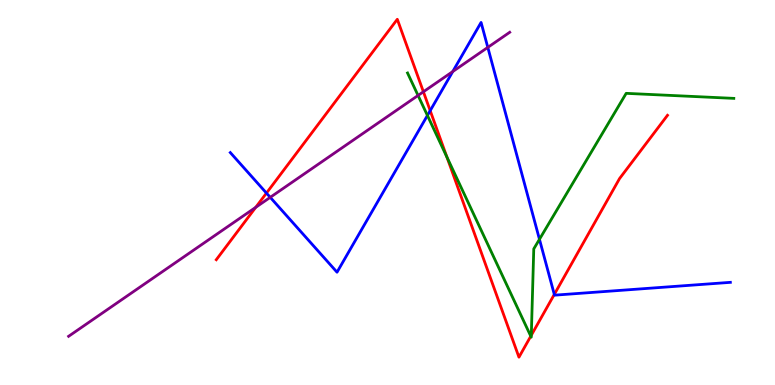[{'lines': ['blue', 'red'], 'intersections': [{'x': 3.44, 'y': 4.98}, {'x': 5.55, 'y': 7.13}, {'x': 7.15, 'y': 2.35}]}, {'lines': ['green', 'red'], 'intersections': [{'x': 5.77, 'y': 5.92}, {'x': 6.85, 'y': 1.27}, {'x': 6.86, 'y': 1.29}]}, {'lines': ['purple', 'red'], 'intersections': [{'x': 3.3, 'y': 4.61}, {'x': 5.46, 'y': 7.62}]}, {'lines': ['blue', 'green'], 'intersections': [{'x': 5.52, 'y': 7.0}, {'x': 6.96, 'y': 3.78}]}, {'lines': ['blue', 'purple'], 'intersections': [{'x': 3.49, 'y': 4.87}, {'x': 5.84, 'y': 8.14}, {'x': 6.29, 'y': 8.77}]}, {'lines': ['green', 'purple'], 'intersections': [{'x': 5.39, 'y': 7.52}]}]